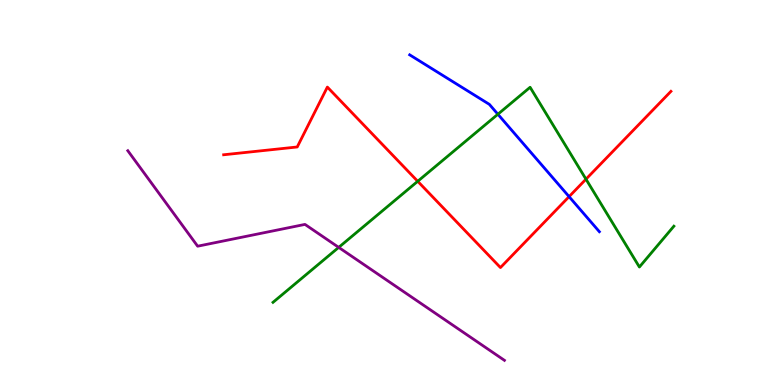[{'lines': ['blue', 'red'], 'intersections': [{'x': 7.34, 'y': 4.89}]}, {'lines': ['green', 'red'], 'intersections': [{'x': 5.39, 'y': 5.29}, {'x': 7.56, 'y': 5.35}]}, {'lines': ['purple', 'red'], 'intersections': []}, {'lines': ['blue', 'green'], 'intersections': [{'x': 6.42, 'y': 7.03}]}, {'lines': ['blue', 'purple'], 'intersections': []}, {'lines': ['green', 'purple'], 'intersections': [{'x': 4.37, 'y': 3.57}]}]